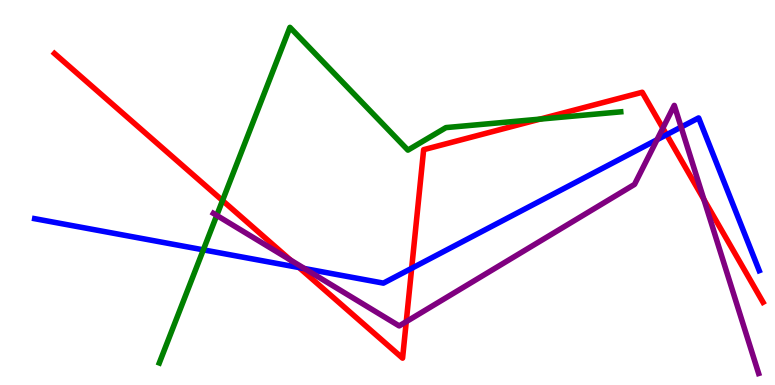[{'lines': ['blue', 'red'], 'intersections': [{'x': 3.86, 'y': 3.05}, {'x': 5.31, 'y': 3.03}, {'x': 8.6, 'y': 6.5}]}, {'lines': ['green', 'red'], 'intersections': [{'x': 2.87, 'y': 4.79}, {'x': 6.97, 'y': 6.91}]}, {'lines': ['purple', 'red'], 'intersections': [{'x': 3.75, 'y': 3.24}, {'x': 5.24, 'y': 1.65}, {'x': 8.55, 'y': 6.67}, {'x': 9.08, 'y': 4.82}]}, {'lines': ['blue', 'green'], 'intersections': [{'x': 2.62, 'y': 3.51}]}, {'lines': ['blue', 'purple'], 'intersections': [{'x': 3.93, 'y': 3.02}, {'x': 8.48, 'y': 6.37}, {'x': 8.79, 'y': 6.7}]}, {'lines': ['green', 'purple'], 'intersections': [{'x': 2.8, 'y': 4.41}]}]